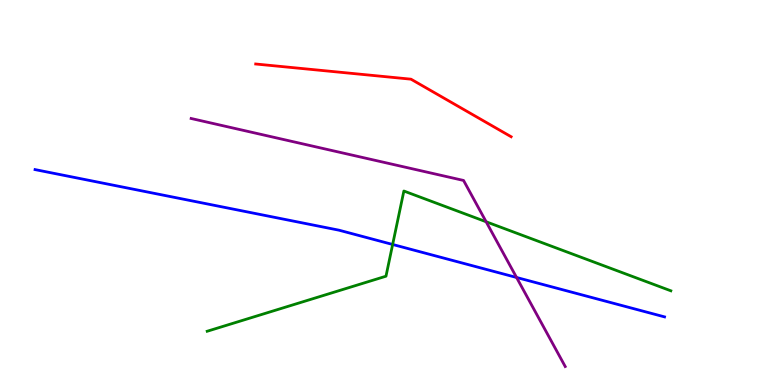[{'lines': ['blue', 'red'], 'intersections': []}, {'lines': ['green', 'red'], 'intersections': []}, {'lines': ['purple', 'red'], 'intersections': []}, {'lines': ['blue', 'green'], 'intersections': [{'x': 5.07, 'y': 3.65}]}, {'lines': ['blue', 'purple'], 'intersections': [{'x': 6.67, 'y': 2.79}]}, {'lines': ['green', 'purple'], 'intersections': [{'x': 6.27, 'y': 4.24}]}]